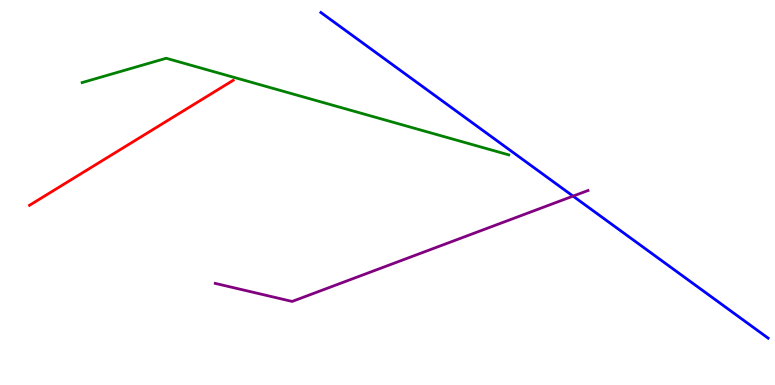[{'lines': ['blue', 'red'], 'intersections': []}, {'lines': ['green', 'red'], 'intersections': []}, {'lines': ['purple', 'red'], 'intersections': []}, {'lines': ['blue', 'green'], 'intersections': []}, {'lines': ['blue', 'purple'], 'intersections': [{'x': 7.39, 'y': 4.91}]}, {'lines': ['green', 'purple'], 'intersections': []}]